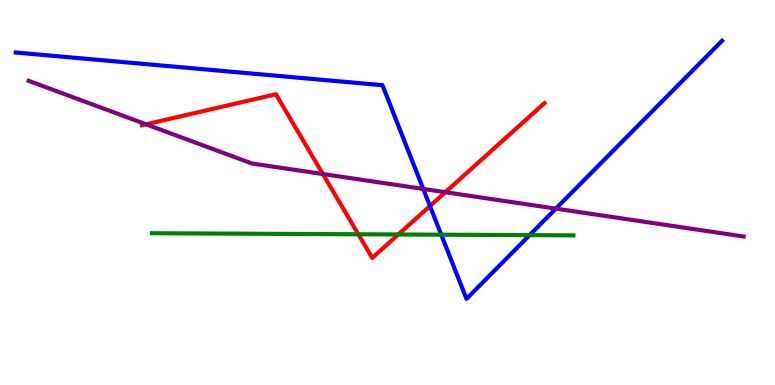[{'lines': ['blue', 'red'], 'intersections': [{'x': 5.55, 'y': 4.65}]}, {'lines': ['green', 'red'], 'intersections': [{'x': 4.62, 'y': 3.91}, {'x': 5.14, 'y': 3.91}]}, {'lines': ['purple', 'red'], 'intersections': [{'x': 1.89, 'y': 6.77}, {'x': 4.17, 'y': 5.48}, {'x': 5.75, 'y': 5.01}]}, {'lines': ['blue', 'green'], 'intersections': [{'x': 5.69, 'y': 3.9}, {'x': 6.83, 'y': 3.89}]}, {'lines': ['blue', 'purple'], 'intersections': [{'x': 5.46, 'y': 5.09}, {'x': 7.17, 'y': 4.58}]}, {'lines': ['green', 'purple'], 'intersections': []}]